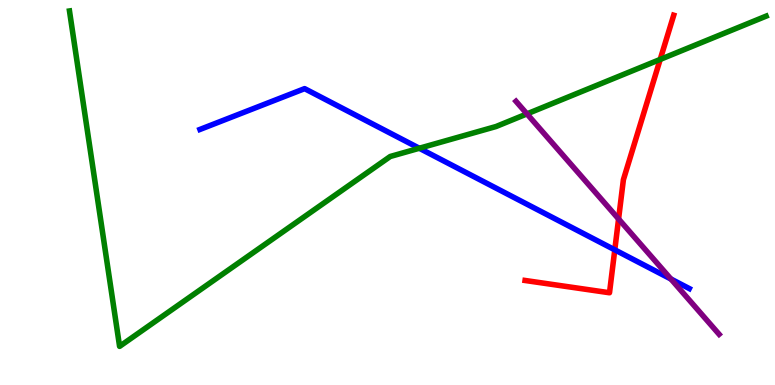[{'lines': ['blue', 'red'], 'intersections': [{'x': 7.93, 'y': 3.51}]}, {'lines': ['green', 'red'], 'intersections': [{'x': 8.52, 'y': 8.46}]}, {'lines': ['purple', 'red'], 'intersections': [{'x': 7.98, 'y': 4.31}]}, {'lines': ['blue', 'green'], 'intersections': [{'x': 5.41, 'y': 6.15}]}, {'lines': ['blue', 'purple'], 'intersections': [{'x': 8.66, 'y': 2.75}]}, {'lines': ['green', 'purple'], 'intersections': [{'x': 6.8, 'y': 7.04}]}]